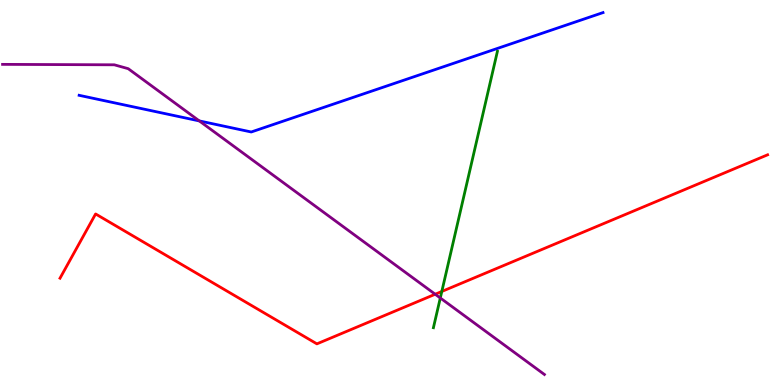[{'lines': ['blue', 'red'], 'intersections': []}, {'lines': ['green', 'red'], 'intersections': [{'x': 5.7, 'y': 2.43}]}, {'lines': ['purple', 'red'], 'intersections': [{'x': 5.62, 'y': 2.36}]}, {'lines': ['blue', 'green'], 'intersections': []}, {'lines': ['blue', 'purple'], 'intersections': [{'x': 2.57, 'y': 6.86}]}, {'lines': ['green', 'purple'], 'intersections': [{'x': 5.68, 'y': 2.26}]}]